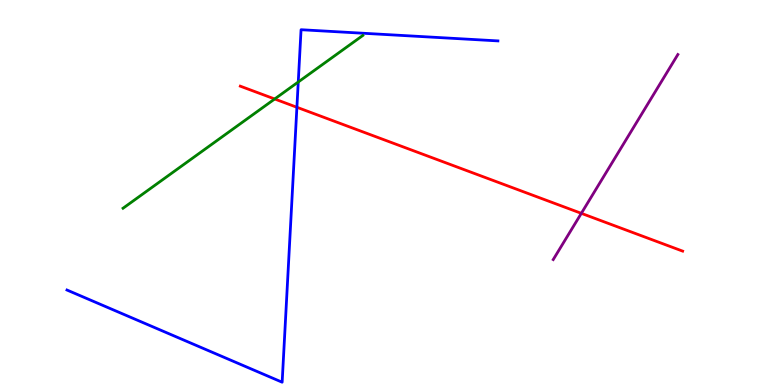[{'lines': ['blue', 'red'], 'intersections': [{'x': 3.83, 'y': 7.21}]}, {'lines': ['green', 'red'], 'intersections': [{'x': 3.54, 'y': 7.43}]}, {'lines': ['purple', 'red'], 'intersections': [{'x': 7.5, 'y': 4.46}]}, {'lines': ['blue', 'green'], 'intersections': [{'x': 3.85, 'y': 7.87}]}, {'lines': ['blue', 'purple'], 'intersections': []}, {'lines': ['green', 'purple'], 'intersections': []}]